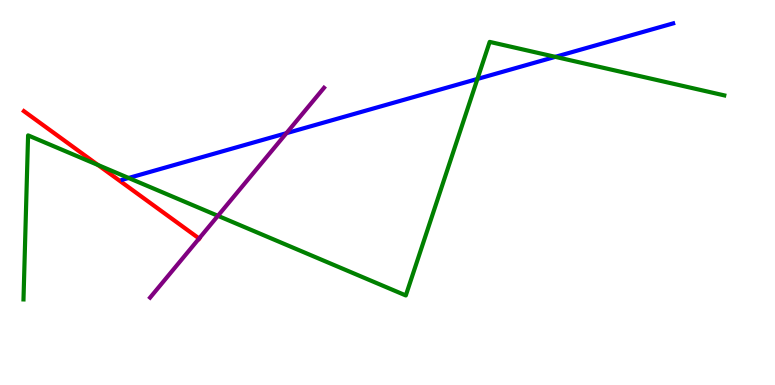[{'lines': ['blue', 'red'], 'intersections': []}, {'lines': ['green', 'red'], 'intersections': [{'x': 1.26, 'y': 5.71}]}, {'lines': ['purple', 'red'], 'intersections': [{'x': 2.57, 'y': 3.81}]}, {'lines': ['blue', 'green'], 'intersections': [{'x': 1.66, 'y': 5.38}, {'x': 6.16, 'y': 7.95}, {'x': 7.16, 'y': 8.52}]}, {'lines': ['blue', 'purple'], 'intersections': [{'x': 3.7, 'y': 6.54}]}, {'lines': ['green', 'purple'], 'intersections': [{'x': 2.81, 'y': 4.39}]}]